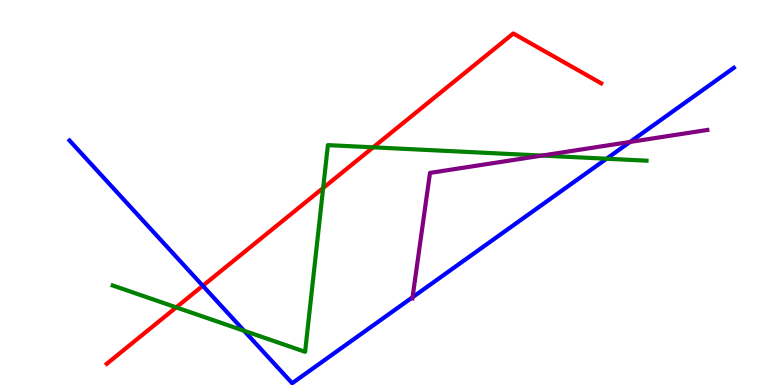[{'lines': ['blue', 'red'], 'intersections': [{'x': 2.62, 'y': 2.58}]}, {'lines': ['green', 'red'], 'intersections': [{'x': 2.27, 'y': 2.02}, {'x': 4.17, 'y': 5.12}, {'x': 4.82, 'y': 6.17}]}, {'lines': ['purple', 'red'], 'intersections': []}, {'lines': ['blue', 'green'], 'intersections': [{'x': 3.15, 'y': 1.41}, {'x': 7.83, 'y': 5.88}]}, {'lines': ['blue', 'purple'], 'intersections': [{'x': 5.32, 'y': 2.28}, {'x': 8.13, 'y': 6.31}]}, {'lines': ['green', 'purple'], 'intersections': [{'x': 6.99, 'y': 5.96}]}]